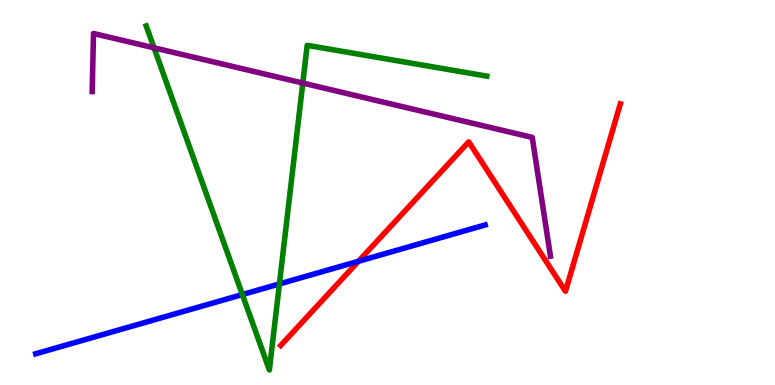[{'lines': ['blue', 'red'], 'intersections': [{'x': 4.63, 'y': 3.21}]}, {'lines': ['green', 'red'], 'intersections': []}, {'lines': ['purple', 'red'], 'intersections': []}, {'lines': ['blue', 'green'], 'intersections': [{'x': 3.13, 'y': 2.35}, {'x': 3.61, 'y': 2.63}]}, {'lines': ['blue', 'purple'], 'intersections': []}, {'lines': ['green', 'purple'], 'intersections': [{'x': 1.99, 'y': 8.76}, {'x': 3.91, 'y': 7.84}]}]